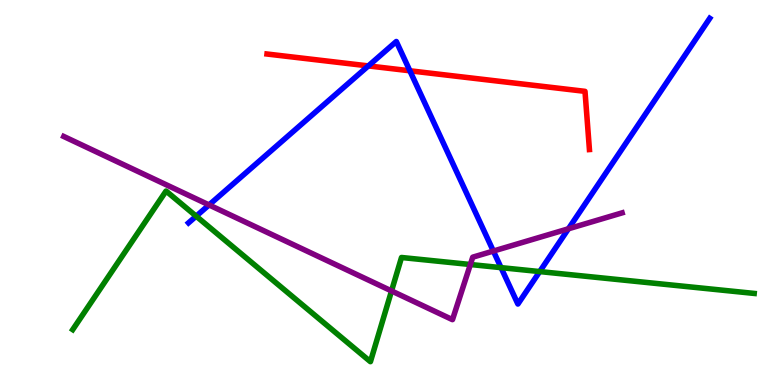[{'lines': ['blue', 'red'], 'intersections': [{'x': 4.75, 'y': 8.29}, {'x': 5.29, 'y': 8.16}]}, {'lines': ['green', 'red'], 'intersections': []}, {'lines': ['purple', 'red'], 'intersections': []}, {'lines': ['blue', 'green'], 'intersections': [{'x': 2.53, 'y': 4.39}, {'x': 6.46, 'y': 3.05}, {'x': 6.96, 'y': 2.95}]}, {'lines': ['blue', 'purple'], 'intersections': [{'x': 2.7, 'y': 4.68}, {'x': 6.37, 'y': 3.48}, {'x': 7.33, 'y': 4.06}]}, {'lines': ['green', 'purple'], 'intersections': [{'x': 5.05, 'y': 2.44}, {'x': 6.07, 'y': 3.13}]}]